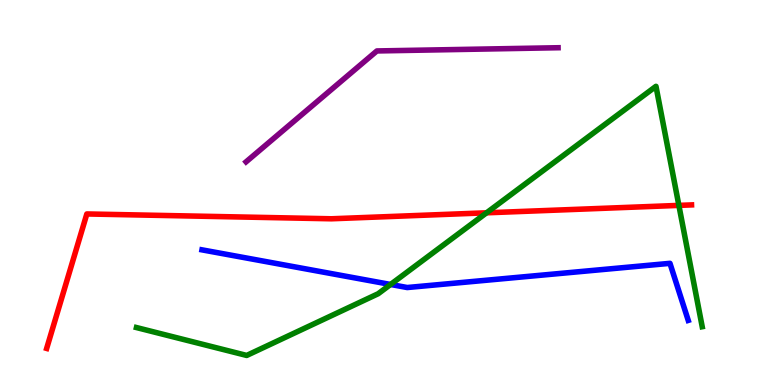[{'lines': ['blue', 'red'], 'intersections': []}, {'lines': ['green', 'red'], 'intersections': [{'x': 6.28, 'y': 4.47}, {'x': 8.76, 'y': 4.67}]}, {'lines': ['purple', 'red'], 'intersections': []}, {'lines': ['blue', 'green'], 'intersections': [{'x': 5.04, 'y': 2.61}]}, {'lines': ['blue', 'purple'], 'intersections': []}, {'lines': ['green', 'purple'], 'intersections': []}]